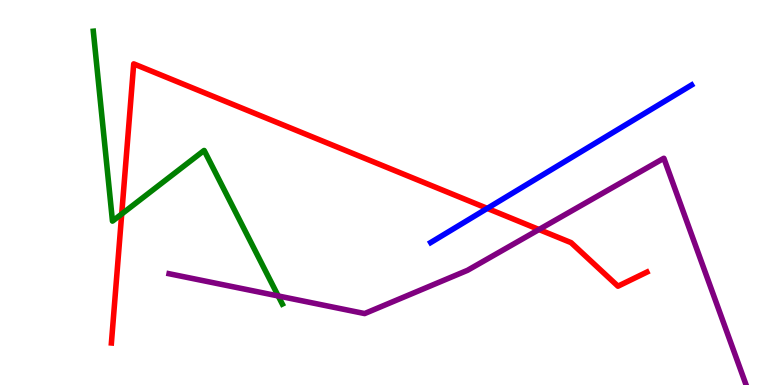[{'lines': ['blue', 'red'], 'intersections': [{'x': 6.29, 'y': 4.59}]}, {'lines': ['green', 'red'], 'intersections': [{'x': 1.57, 'y': 4.44}]}, {'lines': ['purple', 'red'], 'intersections': [{'x': 6.95, 'y': 4.04}]}, {'lines': ['blue', 'green'], 'intersections': []}, {'lines': ['blue', 'purple'], 'intersections': []}, {'lines': ['green', 'purple'], 'intersections': [{'x': 3.59, 'y': 2.31}]}]